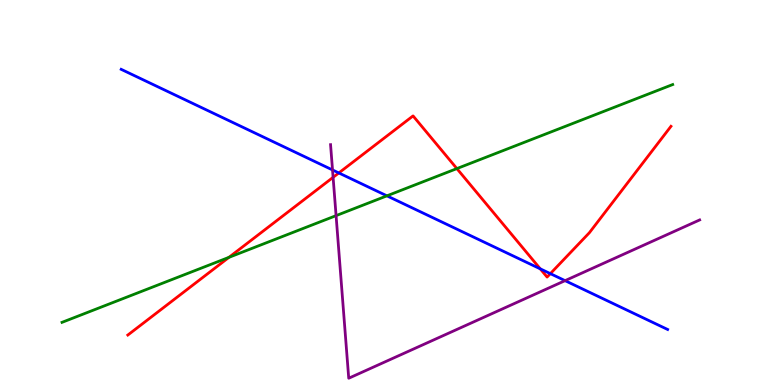[{'lines': ['blue', 'red'], 'intersections': [{'x': 4.37, 'y': 5.51}, {'x': 6.97, 'y': 3.02}, {'x': 7.1, 'y': 2.89}]}, {'lines': ['green', 'red'], 'intersections': [{'x': 2.95, 'y': 3.32}, {'x': 5.9, 'y': 5.62}]}, {'lines': ['purple', 'red'], 'intersections': [{'x': 4.3, 'y': 5.39}]}, {'lines': ['blue', 'green'], 'intersections': [{'x': 4.99, 'y': 4.91}]}, {'lines': ['blue', 'purple'], 'intersections': [{'x': 4.29, 'y': 5.59}, {'x': 7.29, 'y': 2.71}]}, {'lines': ['green', 'purple'], 'intersections': [{'x': 4.34, 'y': 4.4}]}]